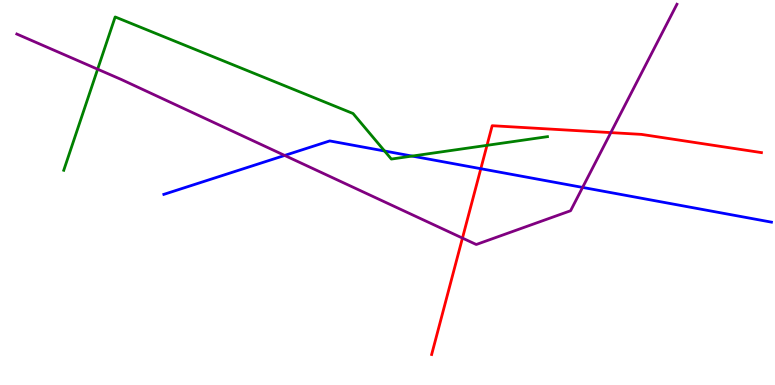[{'lines': ['blue', 'red'], 'intersections': [{'x': 6.2, 'y': 5.62}]}, {'lines': ['green', 'red'], 'intersections': [{'x': 6.28, 'y': 6.23}]}, {'lines': ['purple', 'red'], 'intersections': [{'x': 5.97, 'y': 3.82}, {'x': 7.88, 'y': 6.56}]}, {'lines': ['blue', 'green'], 'intersections': [{'x': 4.96, 'y': 6.08}, {'x': 5.32, 'y': 5.95}]}, {'lines': ['blue', 'purple'], 'intersections': [{'x': 3.67, 'y': 5.96}, {'x': 7.52, 'y': 5.13}]}, {'lines': ['green', 'purple'], 'intersections': [{'x': 1.26, 'y': 8.2}]}]